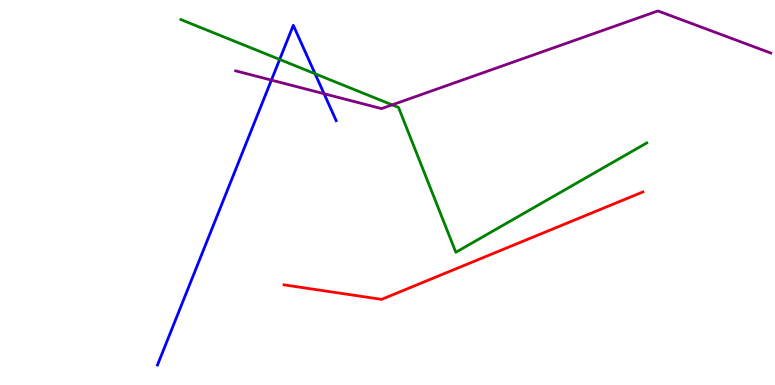[{'lines': ['blue', 'red'], 'intersections': []}, {'lines': ['green', 'red'], 'intersections': []}, {'lines': ['purple', 'red'], 'intersections': []}, {'lines': ['blue', 'green'], 'intersections': [{'x': 3.61, 'y': 8.46}, {'x': 4.07, 'y': 8.08}]}, {'lines': ['blue', 'purple'], 'intersections': [{'x': 3.5, 'y': 7.92}, {'x': 4.18, 'y': 7.57}]}, {'lines': ['green', 'purple'], 'intersections': [{'x': 5.06, 'y': 7.28}]}]